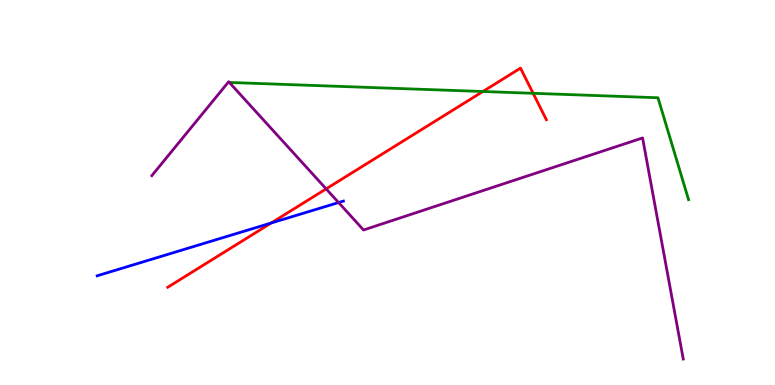[{'lines': ['blue', 'red'], 'intersections': [{'x': 3.5, 'y': 4.21}]}, {'lines': ['green', 'red'], 'intersections': [{'x': 6.23, 'y': 7.62}, {'x': 6.88, 'y': 7.58}]}, {'lines': ['purple', 'red'], 'intersections': [{'x': 4.21, 'y': 5.09}]}, {'lines': ['blue', 'green'], 'intersections': []}, {'lines': ['blue', 'purple'], 'intersections': [{'x': 4.37, 'y': 4.74}]}, {'lines': ['green', 'purple'], 'intersections': []}]